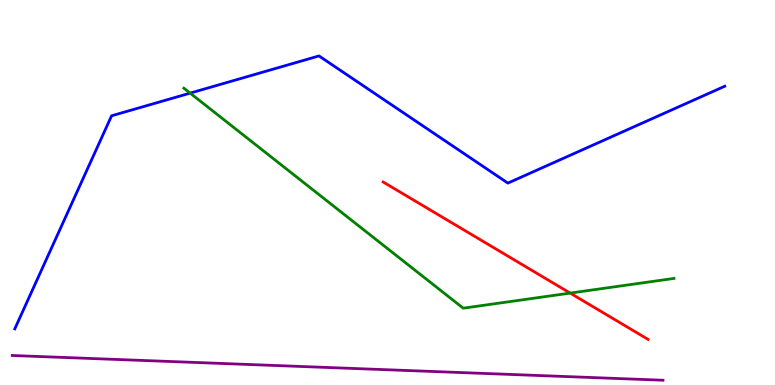[{'lines': ['blue', 'red'], 'intersections': []}, {'lines': ['green', 'red'], 'intersections': [{'x': 7.36, 'y': 2.39}]}, {'lines': ['purple', 'red'], 'intersections': []}, {'lines': ['blue', 'green'], 'intersections': [{'x': 2.45, 'y': 7.58}]}, {'lines': ['blue', 'purple'], 'intersections': []}, {'lines': ['green', 'purple'], 'intersections': []}]